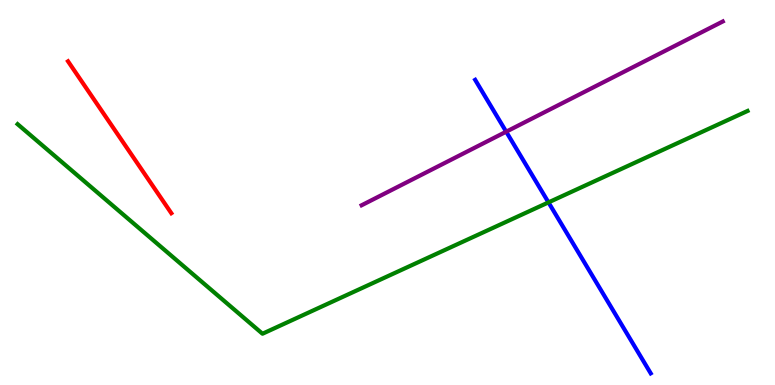[{'lines': ['blue', 'red'], 'intersections': []}, {'lines': ['green', 'red'], 'intersections': []}, {'lines': ['purple', 'red'], 'intersections': []}, {'lines': ['blue', 'green'], 'intersections': [{'x': 7.08, 'y': 4.74}]}, {'lines': ['blue', 'purple'], 'intersections': [{'x': 6.53, 'y': 6.58}]}, {'lines': ['green', 'purple'], 'intersections': []}]